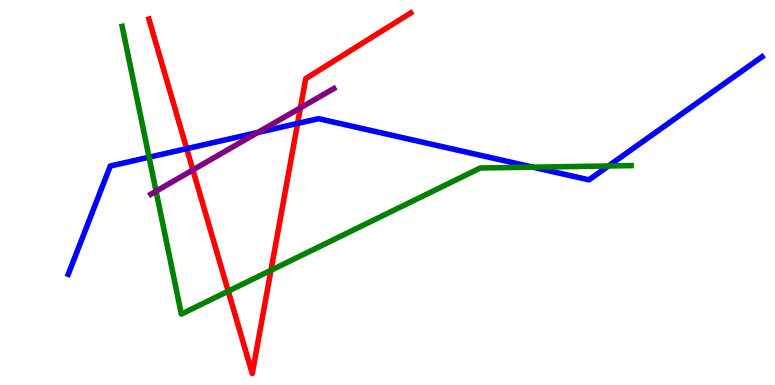[{'lines': ['blue', 'red'], 'intersections': [{'x': 2.41, 'y': 6.14}, {'x': 3.84, 'y': 6.79}]}, {'lines': ['green', 'red'], 'intersections': [{'x': 2.94, 'y': 2.44}, {'x': 3.5, 'y': 2.98}]}, {'lines': ['purple', 'red'], 'intersections': [{'x': 2.49, 'y': 5.59}, {'x': 3.88, 'y': 7.2}]}, {'lines': ['blue', 'green'], 'intersections': [{'x': 1.92, 'y': 5.92}, {'x': 6.88, 'y': 5.66}, {'x': 7.85, 'y': 5.69}]}, {'lines': ['blue', 'purple'], 'intersections': [{'x': 3.33, 'y': 6.56}]}, {'lines': ['green', 'purple'], 'intersections': [{'x': 2.01, 'y': 5.03}]}]